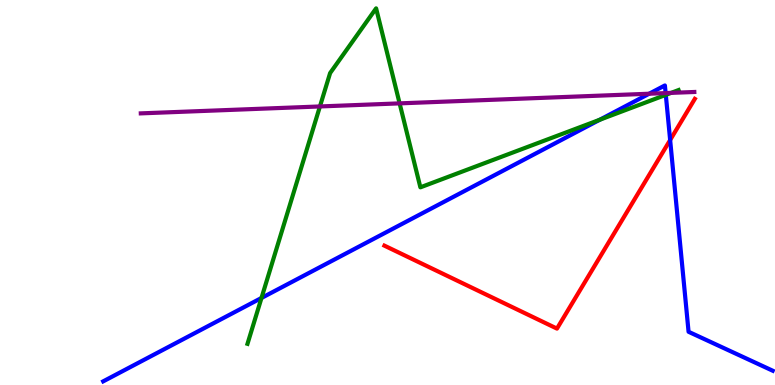[{'lines': ['blue', 'red'], 'intersections': [{'x': 8.65, 'y': 6.36}]}, {'lines': ['green', 'red'], 'intersections': []}, {'lines': ['purple', 'red'], 'intersections': []}, {'lines': ['blue', 'green'], 'intersections': [{'x': 3.37, 'y': 2.26}, {'x': 7.74, 'y': 6.89}, {'x': 8.59, 'y': 7.54}]}, {'lines': ['blue', 'purple'], 'intersections': [{'x': 8.38, 'y': 7.57}, {'x': 8.59, 'y': 7.58}]}, {'lines': ['green', 'purple'], 'intersections': [{'x': 4.13, 'y': 7.24}, {'x': 5.16, 'y': 7.32}, {'x': 8.66, 'y': 7.59}]}]